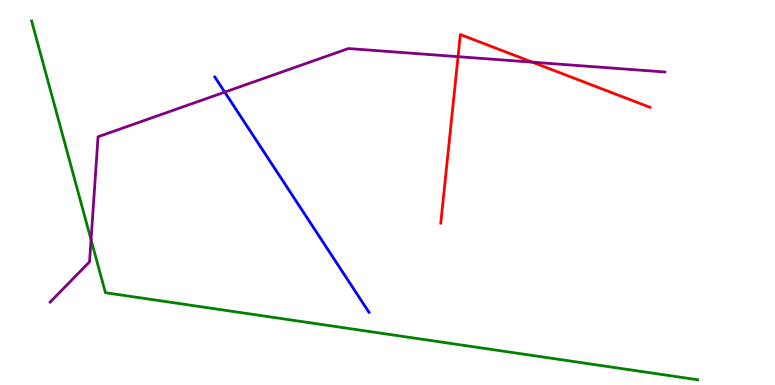[{'lines': ['blue', 'red'], 'intersections': []}, {'lines': ['green', 'red'], 'intersections': []}, {'lines': ['purple', 'red'], 'intersections': [{'x': 5.91, 'y': 8.53}, {'x': 6.87, 'y': 8.39}]}, {'lines': ['blue', 'green'], 'intersections': []}, {'lines': ['blue', 'purple'], 'intersections': [{'x': 2.9, 'y': 7.61}]}, {'lines': ['green', 'purple'], 'intersections': [{'x': 1.17, 'y': 3.77}]}]